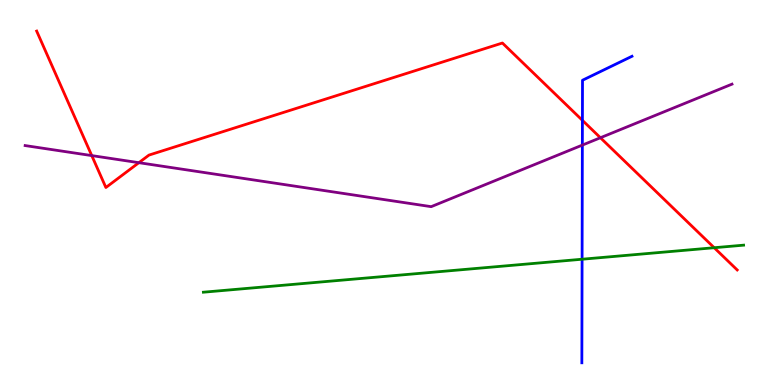[{'lines': ['blue', 'red'], 'intersections': [{'x': 7.52, 'y': 6.87}]}, {'lines': ['green', 'red'], 'intersections': [{'x': 9.22, 'y': 3.57}]}, {'lines': ['purple', 'red'], 'intersections': [{'x': 1.18, 'y': 5.96}, {'x': 1.79, 'y': 5.77}, {'x': 7.75, 'y': 6.42}]}, {'lines': ['blue', 'green'], 'intersections': [{'x': 7.51, 'y': 3.27}]}, {'lines': ['blue', 'purple'], 'intersections': [{'x': 7.51, 'y': 6.23}]}, {'lines': ['green', 'purple'], 'intersections': []}]